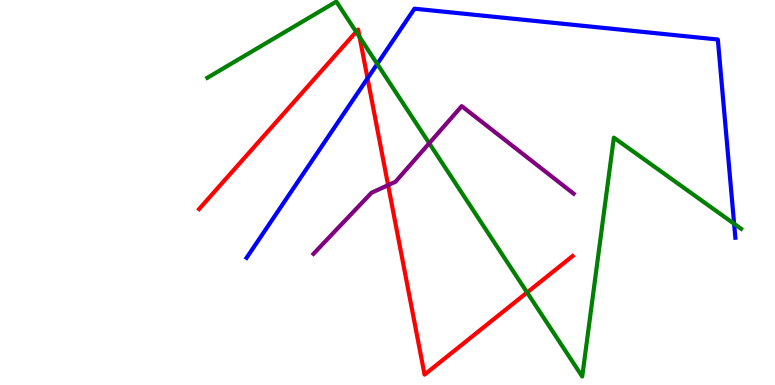[{'lines': ['blue', 'red'], 'intersections': [{'x': 4.74, 'y': 7.96}]}, {'lines': ['green', 'red'], 'intersections': [{'x': 4.6, 'y': 9.17}, {'x': 4.64, 'y': 9.04}, {'x': 6.8, 'y': 2.4}]}, {'lines': ['purple', 'red'], 'intersections': [{'x': 5.01, 'y': 5.19}]}, {'lines': ['blue', 'green'], 'intersections': [{'x': 4.87, 'y': 8.34}, {'x': 9.47, 'y': 4.19}]}, {'lines': ['blue', 'purple'], 'intersections': []}, {'lines': ['green', 'purple'], 'intersections': [{'x': 5.54, 'y': 6.28}]}]